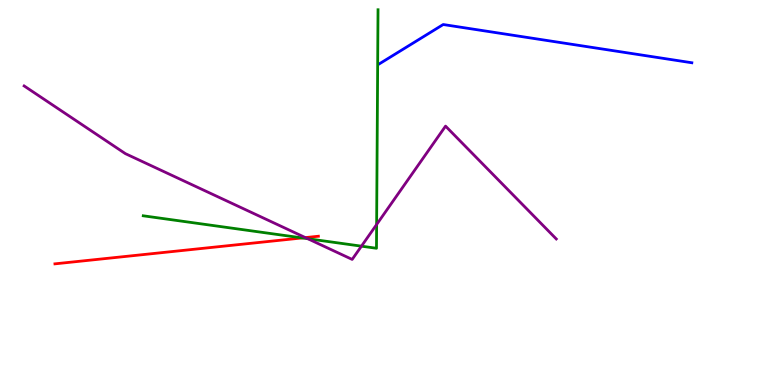[{'lines': ['blue', 'red'], 'intersections': []}, {'lines': ['green', 'red'], 'intersections': [{'x': 3.9, 'y': 3.82}]}, {'lines': ['purple', 'red'], 'intersections': [{'x': 3.94, 'y': 3.83}]}, {'lines': ['blue', 'green'], 'intersections': []}, {'lines': ['blue', 'purple'], 'intersections': []}, {'lines': ['green', 'purple'], 'intersections': [{'x': 3.97, 'y': 3.8}, {'x': 4.66, 'y': 3.61}, {'x': 4.86, 'y': 4.17}]}]